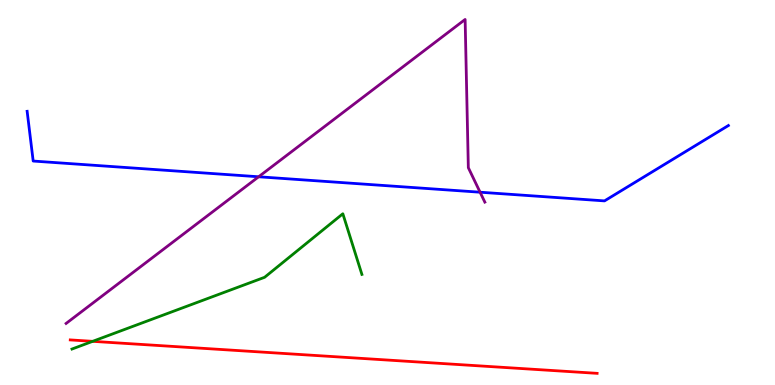[{'lines': ['blue', 'red'], 'intersections': []}, {'lines': ['green', 'red'], 'intersections': [{'x': 1.2, 'y': 1.13}]}, {'lines': ['purple', 'red'], 'intersections': []}, {'lines': ['blue', 'green'], 'intersections': []}, {'lines': ['blue', 'purple'], 'intersections': [{'x': 3.34, 'y': 5.41}, {'x': 6.19, 'y': 5.01}]}, {'lines': ['green', 'purple'], 'intersections': []}]